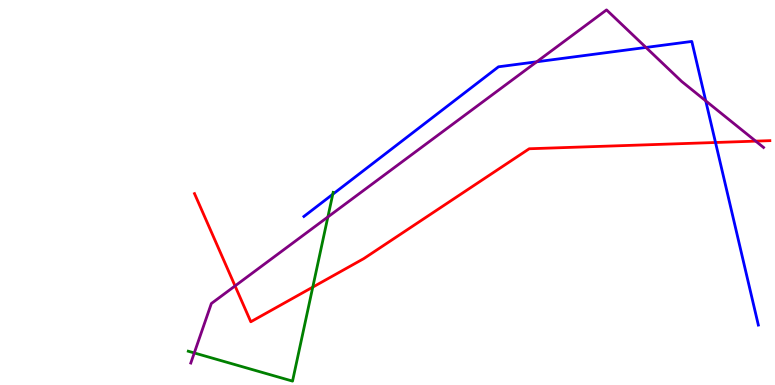[{'lines': ['blue', 'red'], 'intersections': [{'x': 9.23, 'y': 6.3}]}, {'lines': ['green', 'red'], 'intersections': [{'x': 4.04, 'y': 2.54}]}, {'lines': ['purple', 'red'], 'intersections': [{'x': 3.03, 'y': 2.57}, {'x': 9.75, 'y': 6.33}]}, {'lines': ['blue', 'green'], 'intersections': [{'x': 4.29, 'y': 4.95}]}, {'lines': ['blue', 'purple'], 'intersections': [{'x': 6.93, 'y': 8.4}, {'x': 8.33, 'y': 8.77}, {'x': 9.11, 'y': 7.38}]}, {'lines': ['green', 'purple'], 'intersections': [{'x': 2.51, 'y': 0.833}, {'x': 4.23, 'y': 4.36}]}]